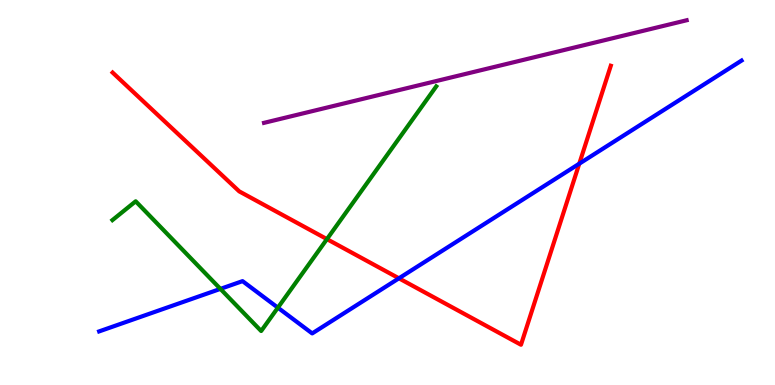[{'lines': ['blue', 'red'], 'intersections': [{'x': 5.15, 'y': 2.77}, {'x': 7.47, 'y': 5.75}]}, {'lines': ['green', 'red'], 'intersections': [{'x': 4.22, 'y': 3.79}]}, {'lines': ['purple', 'red'], 'intersections': []}, {'lines': ['blue', 'green'], 'intersections': [{'x': 2.84, 'y': 2.5}, {'x': 3.59, 'y': 2.01}]}, {'lines': ['blue', 'purple'], 'intersections': []}, {'lines': ['green', 'purple'], 'intersections': []}]